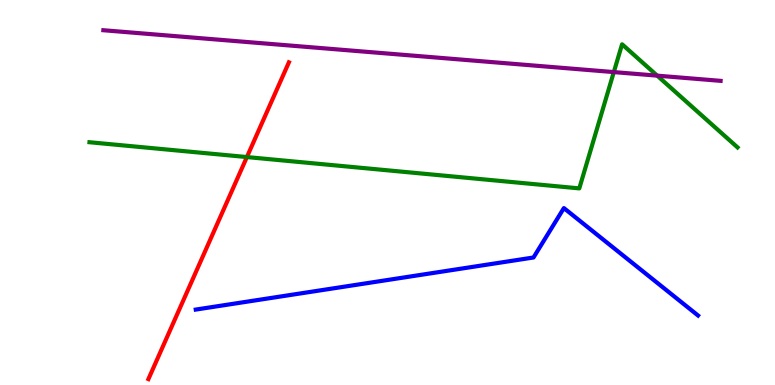[{'lines': ['blue', 'red'], 'intersections': []}, {'lines': ['green', 'red'], 'intersections': [{'x': 3.19, 'y': 5.92}]}, {'lines': ['purple', 'red'], 'intersections': []}, {'lines': ['blue', 'green'], 'intersections': []}, {'lines': ['blue', 'purple'], 'intersections': []}, {'lines': ['green', 'purple'], 'intersections': [{'x': 7.92, 'y': 8.13}, {'x': 8.48, 'y': 8.04}]}]